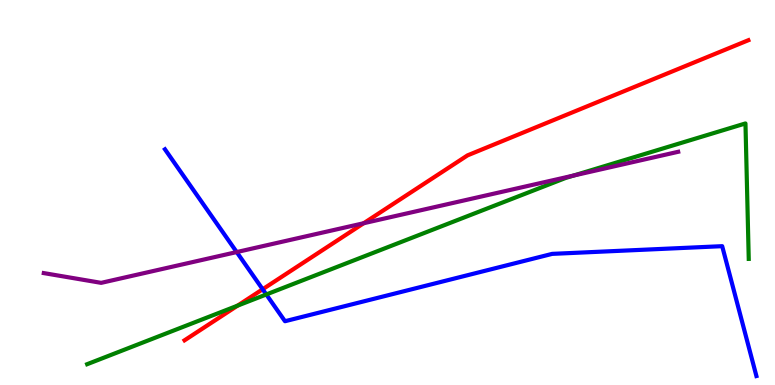[{'lines': ['blue', 'red'], 'intersections': [{'x': 3.39, 'y': 2.49}]}, {'lines': ['green', 'red'], 'intersections': [{'x': 3.07, 'y': 2.06}]}, {'lines': ['purple', 'red'], 'intersections': [{'x': 4.69, 'y': 4.2}]}, {'lines': ['blue', 'green'], 'intersections': [{'x': 3.44, 'y': 2.35}]}, {'lines': ['blue', 'purple'], 'intersections': [{'x': 3.05, 'y': 3.45}]}, {'lines': ['green', 'purple'], 'intersections': [{'x': 7.4, 'y': 5.44}]}]